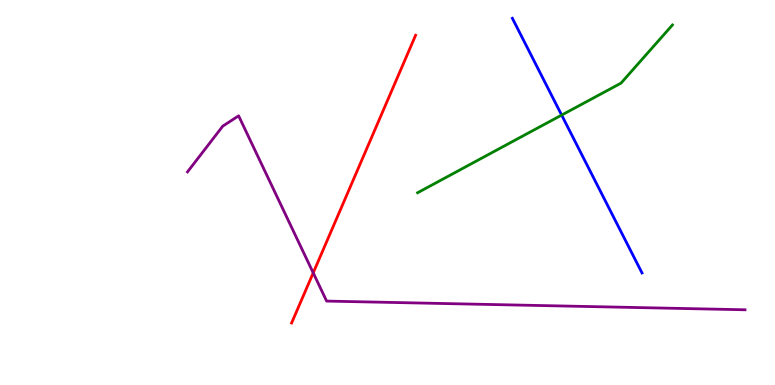[{'lines': ['blue', 'red'], 'intersections': []}, {'lines': ['green', 'red'], 'intersections': []}, {'lines': ['purple', 'red'], 'intersections': [{'x': 4.04, 'y': 2.91}]}, {'lines': ['blue', 'green'], 'intersections': [{'x': 7.25, 'y': 7.01}]}, {'lines': ['blue', 'purple'], 'intersections': []}, {'lines': ['green', 'purple'], 'intersections': []}]